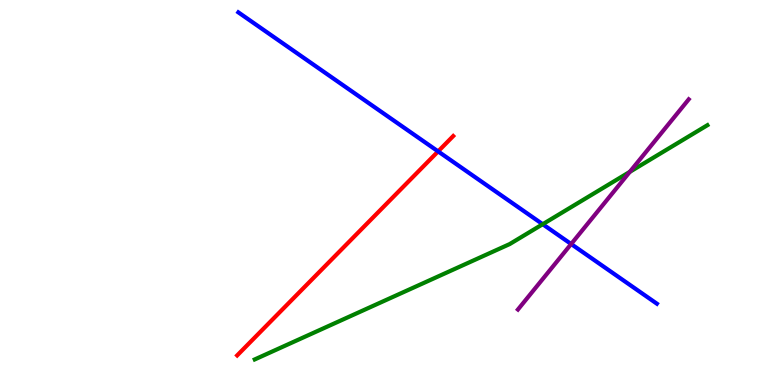[{'lines': ['blue', 'red'], 'intersections': [{'x': 5.65, 'y': 6.07}]}, {'lines': ['green', 'red'], 'intersections': []}, {'lines': ['purple', 'red'], 'intersections': []}, {'lines': ['blue', 'green'], 'intersections': [{'x': 7.0, 'y': 4.18}]}, {'lines': ['blue', 'purple'], 'intersections': [{'x': 7.37, 'y': 3.66}]}, {'lines': ['green', 'purple'], 'intersections': [{'x': 8.13, 'y': 5.54}]}]